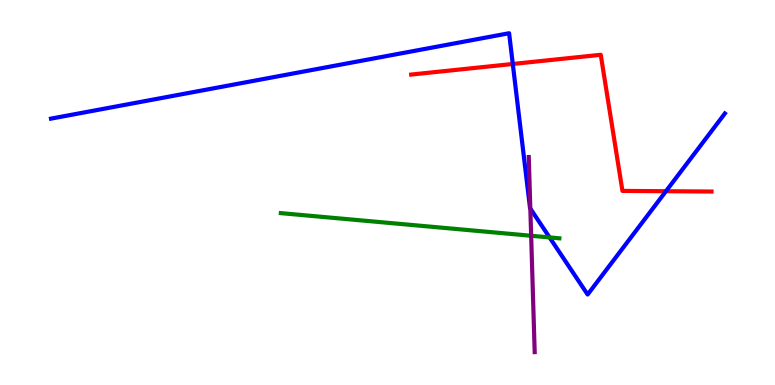[{'lines': ['blue', 'red'], 'intersections': [{'x': 6.62, 'y': 8.34}, {'x': 8.59, 'y': 5.03}]}, {'lines': ['green', 'red'], 'intersections': []}, {'lines': ['purple', 'red'], 'intersections': []}, {'lines': ['blue', 'green'], 'intersections': [{'x': 7.09, 'y': 3.83}]}, {'lines': ['blue', 'purple'], 'intersections': [{'x': 6.84, 'y': 4.58}]}, {'lines': ['green', 'purple'], 'intersections': [{'x': 6.85, 'y': 3.88}]}]